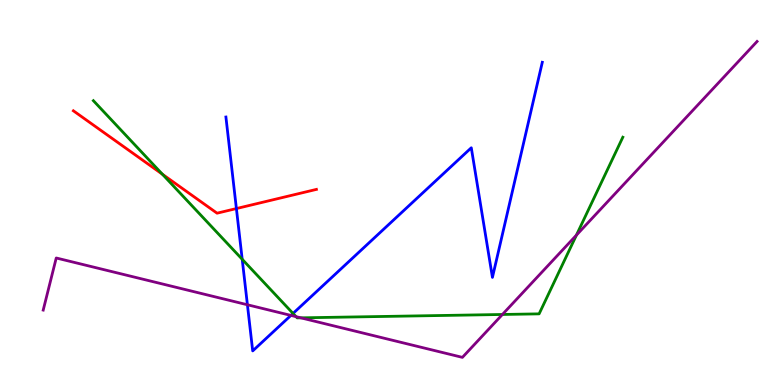[{'lines': ['blue', 'red'], 'intersections': [{'x': 3.05, 'y': 4.58}]}, {'lines': ['green', 'red'], 'intersections': [{'x': 2.1, 'y': 5.47}]}, {'lines': ['purple', 'red'], 'intersections': []}, {'lines': ['blue', 'green'], 'intersections': [{'x': 3.13, 'y': 3.27}, {'x': 3.78, 'y': 1.86}]}, {'lines': ['blue', 'purple'], 'intersections': [{'x': 3.19, 'y': 2.08}, {'x': 3.75, 'y': 1.81}]}, {'lines': ['green', 'purple'], 'intersections': [{'x': 3.82, 'y': 1.78}, {'x': 3.88, 'y': 1.74}, {'x': 6.48, 'y': 1.83}, {'x': 7.44, 'y': 3.89}]}]